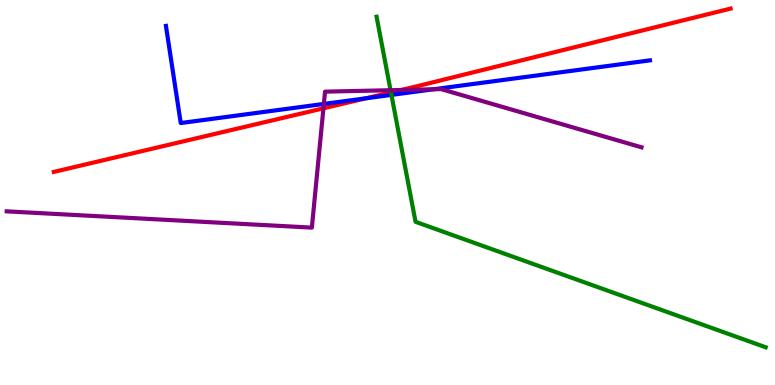[{'lines': ['blue', 'red'], 'intersections': [{'x': 4.72, 'y': 7.45}]}, {'lines': ['green', 'red'], 'intersections': [{'x': 5.04, 'y': 7.6}]}, {'lines': ['purple', 'red'], 'intersections': [{'x': 4.17, 'y': 7.19}, {'x': 5.18, 'y': 7.66}]}, {'lines': ['blue', 'green'], 'intersections': [{'x': 5.05, 'y': 7.54}]}, {'lines': ['blue', 'purple'], 'intersections': [{'x': 4.18, 'y': 7.3}, {'x': 5.59, 'y': 7.68}]}, {'lines': ['green', 'purple'], 'intersections': [{'x': 5.04, 'y': 7.66}]}]